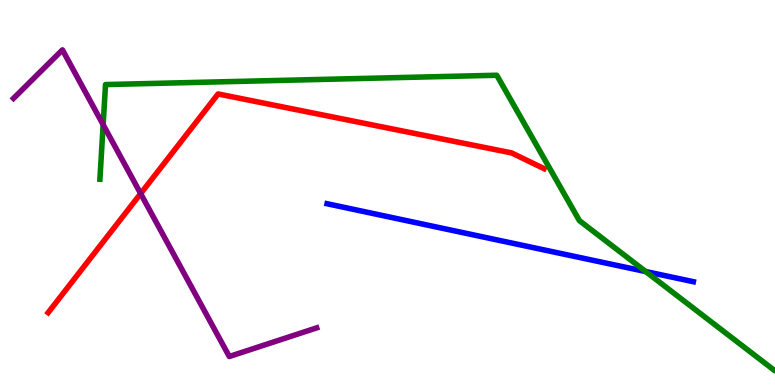[{'lines': ['blue', 'red'], 'intersections': []}, {'lines': ['green', 'red'], 'intersections': []}, {'lines': ['purple', 'red'], 'intersections': [{'x': 1.81, 'y': 4.97}]}, {'lines': ['blue', 'green'], 'intersections': [{'x': 8.33, 'y': 2.95}]}, {'lines': ['blue', 'purple'], 'intersections': []}, {'lines': ['green', 'purple'], 'intersections': [{'x': 1.33, 'y': 6.76}]}]